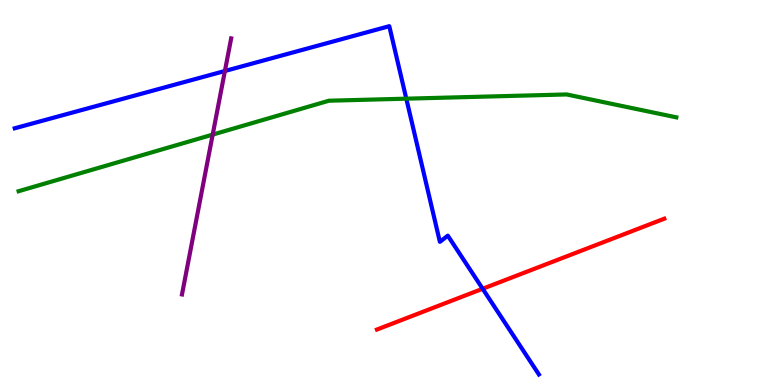[{'lines': ['blue', 'red'], 'intersections': [{'x': 6.23, 'y': 2.5}]}, {'lines': ['green', 'red'], 'intersections': []}, {'lines': ['purple', 'red'], 'intersections': []}, {'lines': ['blue', 'green'], 'intersections': [{'x': 5.24, 'y': 7.44}]}, {'lines': ['blue', 'purple'], 'intersections': [{'x': 2.9, 'y': 8.16}]}, {'lines': ['green', 'purple'], 'intersections': [{'x': 2.74, 'y': 6.5}]}]